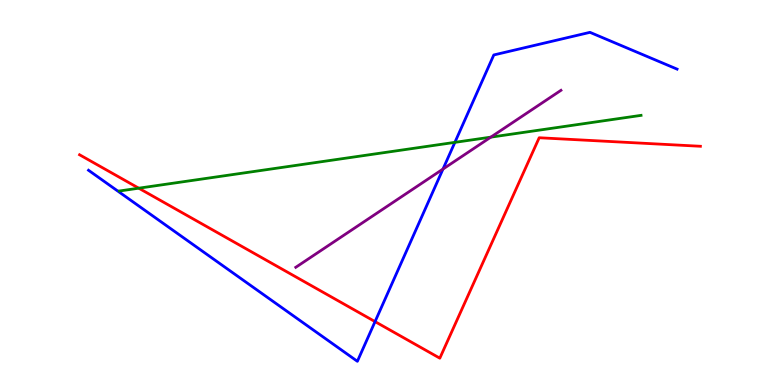[{'lines': ['blue', 'red'], 'intersections': [{'x': 4.84, 'y': 1.65}]}, {'lines': ['green', 'red'], 'intersections': [{'x': 1.79, 'y': 5.11}]}, {'lines': ['purple', 'red'], 'intersections': []}, {'lines': ['blue', 'green'], 'intersections': [{'x': 5.87, 'y': 6.3}]}, {'lines': ['blue', 'purple'], 'intersections': [{'x': 5.72, 'y': 5.61}]}, {'lines': ['green', 'purple'], 'intersections': [{'x': 6.33, 'y': 6.44}]}]